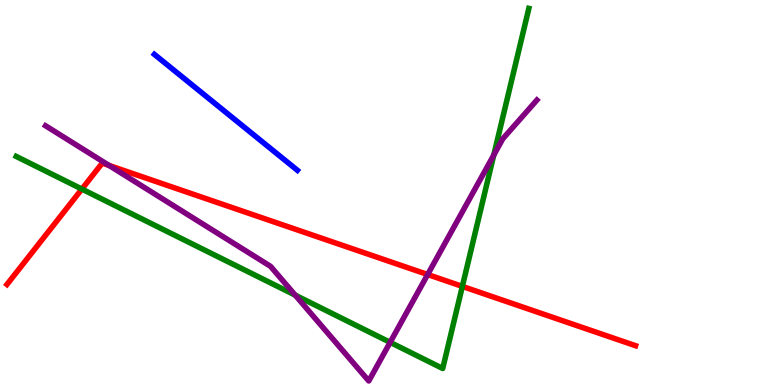[{'lines': ['blue', 'red'], 'intersections': []}, {'lines': ['green', 'red'], 'intersections': [{'x': 1.06, 'y': 5.09}, {'x': 5.97, 'y': 2.56}]}, {'lines': ['purple', 'red'], 'intersections': [{'x': 1.41, 'y': 5.7}, {'x': 5.52, 'y': 2.87}]}, {'lines': ['blue', 'green'], 'intersections': []}, {'lines': ['blue', 'purple'], 'intersections': []}, {'lines': ['green', 'purple'], 'intersections': [{'x': 3.81, 'y': 2.33}, {'x': 5.03, 'y': 1.11}, {'x': 6.37, 'y': 5.97}]}]